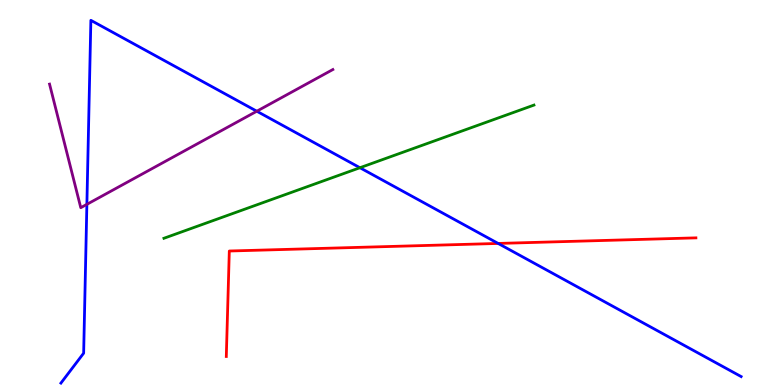[{'lines': ['blue', 'red'], 'intersections': [{'x': 6.43, 'y': 3.68}]}, {'lines': ['green', 'red'], 'intersections': []}, {'lines': ['purple', 'red'], 'intersections': []}, {'lines': ['blue', 'green'], 'intersections': [{'x': 4.64, 'y': 5.64}]}, {'lines': ['blue', 'purple'], 'intersections': [{'x': 1.12, 'y': 4.69}, {'x': 3.31, 'y': 7.11}]}, {'lines': ['green', 'purple'], 'intersections': []}]